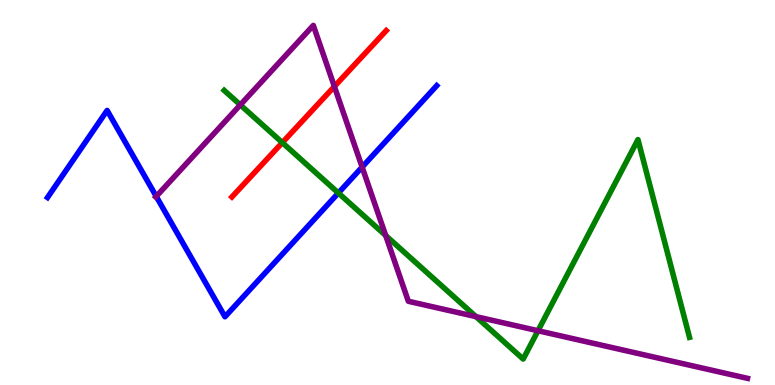[{'lines': ['blue', 'red'], 'intersections': []}, {'lines': ['green', 'red'], 'intersections': [{'x': 3.64, 'y': 6.3}]}, {'lines': ['purple', 'red'], 'intersections': [{'x': 4.31, 'y': 7.75}]}, {'lines': ['blue', 'green'], 'intersections': [{'x': 4.37, 'y': 4.99}]}, {'lines': ['blue', 'purple'], 'intersections': [{'x': 2.02, 'y': 4.9}, {'x': 4.67, 'y': 5.66}]}, {'lines': ['green', 'purple'], 'intersections': [{'x': 3.1, 'y': 7.28}, {'x': 4.98, 'y': 3.88}, {'x': 6.14, 'y': 1.78}, {'x': 6.94, 'y': 1.41}]}]